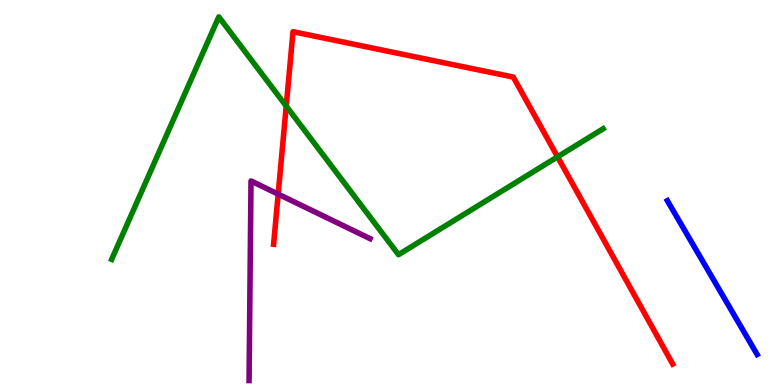[{'lines': ['blue', 'red'], 'intersections': []}, {'lines': ['green', 'red'], 'intersections': [{'x': 3.69, 'y': 7.24}, {'x': 7.19, 'y': 5.93}]}, {'lines': ['purple', 'red'], 'intersections': [{'x': 3.59, 'y': 4.96}]}, {'lines': ['blue', 'green'], 'intersections': []}, {'lines': ['blue', 'purple'], 'intersections': []}, {'lines': ['green', 'purple'], 'intersections': []}]